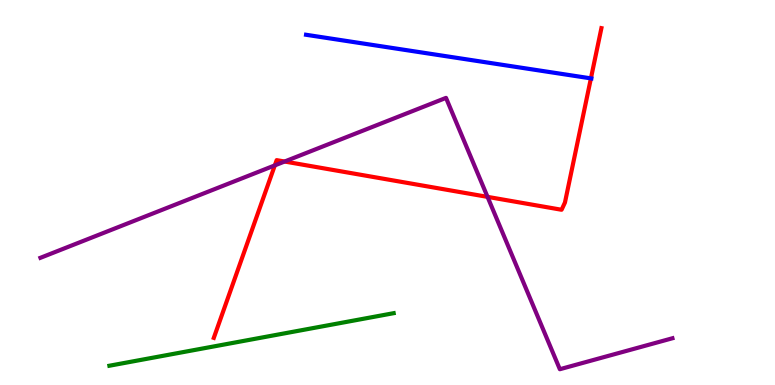[{'lines': ['blue', 'red'], 'intersections': [{'x': 7.62, 'y': 7.96}]}, {'lines': ['green', 'red'], 'intersections': []}, {'lines': ['purple', 'red'], 'intersections': [{'x': 3.55, 'y': 5.7}, {'x': 3.67, 'y': 5.8}, {'x': 6.29, 'y': 4.89}]}, {'lines': ['blue', 'green'], 'intersections': []}, {'lines': ['blue', 'purple'], 'intersections': []}, {'lines': ['green', 'purple'], 'intersections': []}]